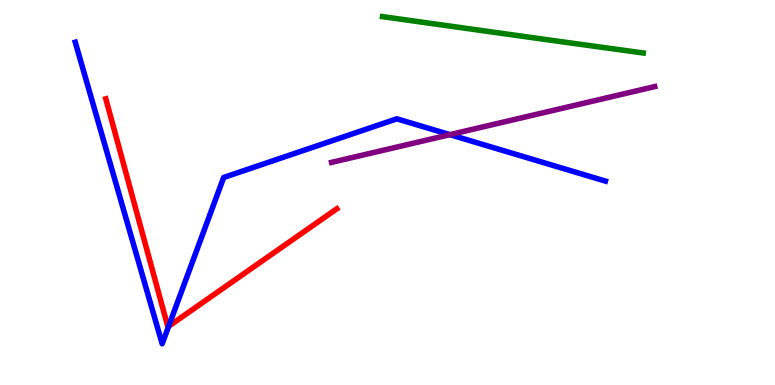[{'lines': ['blue', 'red'], 'intersections': [{'x': 2.18, 'y': 1.53}]}, {'lines': ['green', 'red'], 'intersections': []}, {'lines': ['purple', 'red'], 'intersections': []}, {'lines': ['blue', 'green'], 'intersections': []}, {'lines': ['blue', 'purple'], 'intersections': [{'x': 5.8, 'y': 6.5}]}, {'lines': ['green', 'purple'], 'intersections': []}]